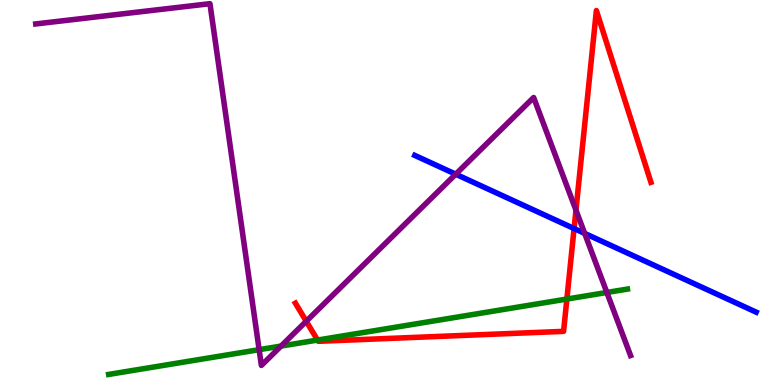[{'lines': ['blue', 'red'], 'intersections': [{'x': 7.41, 'y': 4.06}]}, {'lines': ['green', 'red'], 'intersections': [{'x': 4.1, 'y': 1.17}, {'x': 7.31, 'y': 2.23}]}, {'lines': ['purple', 'red'], 'intersections': [{'x': 3.95, 'y': 1.66}, {'x': 7.43, 'y': 4.54}]}, {'lines': ['blue', 'green'], 'intersections': []}, {'lines': ['blue', 'purple'], 'intersections': [{'x': 5.88, 'y': 5.48}, {'x': 7.54, 'y': 3.94}]}, {'lines': ['green', 'purple'], 'intersections': [{'x': 3.34, 'y': 0.918}, {'x': 3.63, 'y': 1.01}, {'x': 7.83, 'y': 2.4}]}]